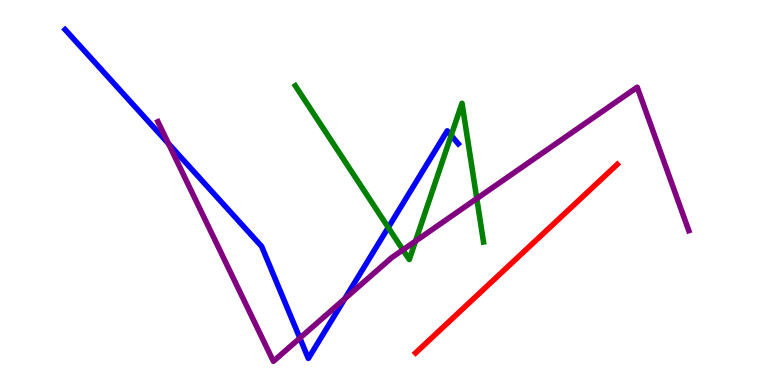[{'lines': ['blue', 'red'], 'intersections': []}, {'lines': ['green', 'red'], 'intersections': []}, {'lines': ['purple', 'red'], 'intersections': []}, {'lines': ['blue', 'green'], 'intersections': [{'x': 5.01, 'y': 4.09}, {'x': 5.82, 'y': 6.48}]}, {'lines': ['blue', 'purple'], 'intersections': [{'x': 2.17, 'y': 6.27}, {'x': 3.87, 'y': 1.22}, {'x': 4.45, 'y': 2.24}]}, {'lines': ['green', 'purple'], 'intersections': [{'x': 5.2, 'y': 3.51}, {'x': 5.36, 'y': 3.74}, {'x': 6.15, 'y': 4.84}]}]